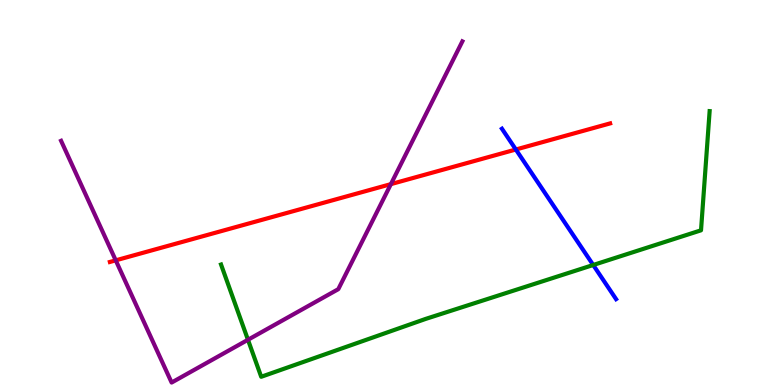[{'lines': ['blue', 'red'], 'intersections': [{'x': 6.66, 'y': 6.12}]}, {'lines': ['green', 'red'], 'intersections': []}, {'lines': ['purple', 'red'], 'intersections': [{'x': 1.49, 'y': 3.24}, {'x': 5.04, 'y': 5.22}]}, {'lines': ['blue', 'green'], 'intersections': [{'x': 7.65, 'y': 3.12}]}, {'lines': ['blue', 'purple'], 'intersections': []}, {'lines': ['green', 'purple'], 'intersections': [{'x': 3.2, 'y': 1.17}]}]